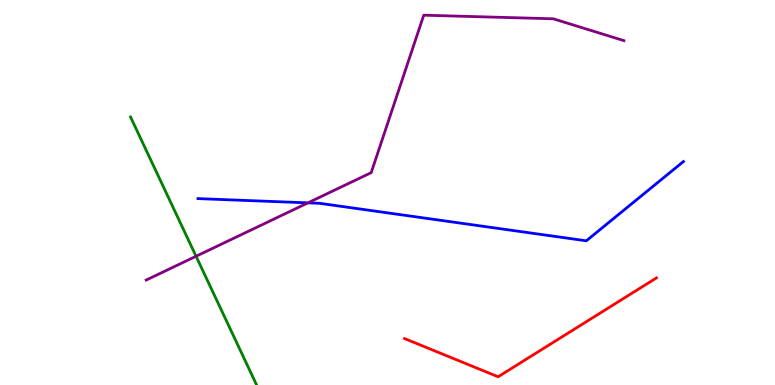[{'lines': ['blue', 'red'], 'intersections': []}, {'lines': ['green', 'red'], 'intersections': []}, {'lines': ['purple', 'red'], 'intersections': []}, {'lines': ['blue', 'green'], 'intersections': []}, {'lines': ['blue', 'purple'], 'intersections': [{'x': 3.97, 'y': 4.73}]}, {'lines': ['green', 'purple'], 'intersections': [{'x': 2.53, 'y': 3.34}]}]